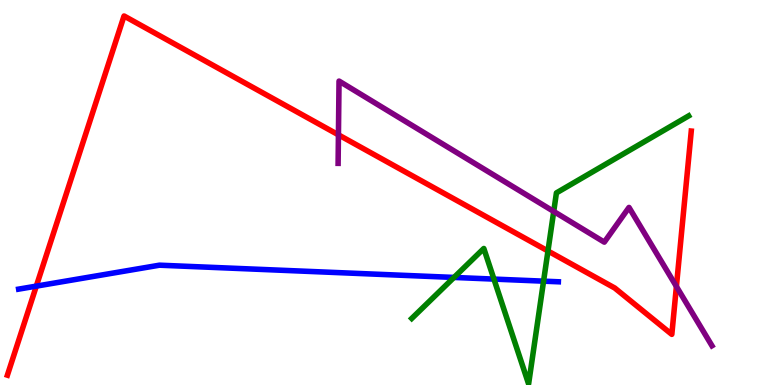[{'lines': ['blue', 'red'], 'intersections': [{'x': 0.469, 'y': 2.57}]}, {'lines': ['green', 'red'], 'intersections': [{'x': 7.07, 'y': 3.48}]}, {'lines': ['purple', 'red'], 'intersections': [{'x': 4.37, 'y': 6.5}, {'x': 8.73, 'y': 2.56}]}, {'lines': ['blue', 'green'], 'intersections': [{'x': 5.86, 'y': 2.79}, {'x': 6.37, 'y': 2.75}, {'x': 7.01, 'y': 2.7}]}, {'lines': ['blue', 'purple'], 'intersections': []}, {'lines': ['green', 'purple'], 'intersections': [{'x': 7.14, 'y': 4.51}]}]